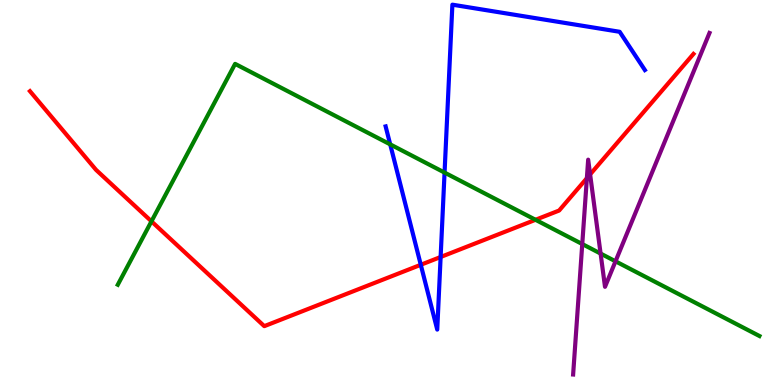[{'lines': ['blue', 'red'], 'intersections': [{'x': 5.43, 'y': 3.12}, {'x': 5.69, 'y': 3.32}]}, {'lines': ['green', 'red'], 'intersections': [{'x': 1.95, 'y': 4.25}, {'x': 6.91, 'y': 4.29}]}, {'lines': ['purple', 'red'], 'intersections': [{'x': 7.57, 'y': 5.37}, {'x': 7.61, 'y': 5.47}]}, {'lines': ['blue', 'green'], 'intersections': [{'x': 5.03, 'y': 6.25}, {'x': 5.74, 'y': 5.52}]}, {'lines': ['blue', 'purple'], 'intersections': []}, {'lines': ['green', 'purple'], 'intersections': [{'x': 7.51, 'y': 3.66}, {'x': 7.75, 'y': 3.41}, {'x': 7.94, 'y': 3.21}]}]